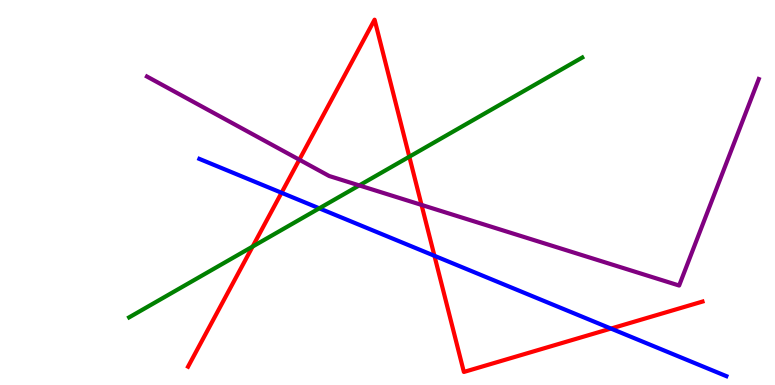[{'lines': ['blue', 'red'], 'intersections': [{'x': 3.63, 'y': 4.99}, {'x': 5.61, 'y': 3.36}, {'x': 7.88, 'y': 1.47}]}, {'lines': ['green', 'red'], 'intersections': [{'x': 3.26, 'y': 3.6}, {'x': 5.28, 'y': 5.93}]}, {'lines': ['purple', 'red'], 'intersections': [{'x': 3.86, 'y': 5.85}, {'x': 5.44, 'y': 4.68}]}, {'lines': ['blue', 'green'], 'intersections': [{'x': 4.12, 'y': 4.59}]}, {'lines': ['blue', 'purple'], 'intersections': []}, {'lines': ['green', 'purple'], 'intersections': [{'x': 4.64, 'y': 5.18}]}]